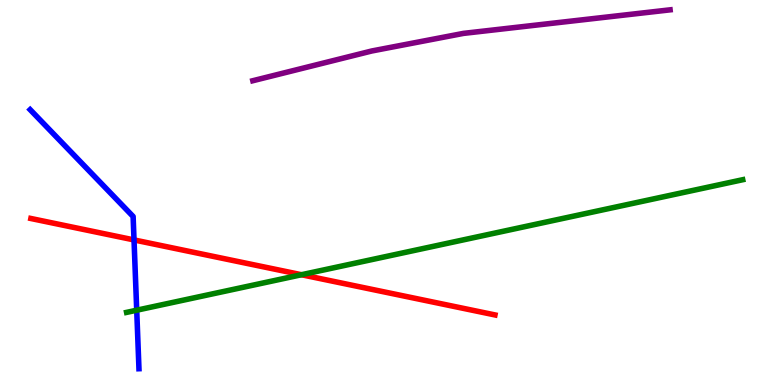[{'lines': ['blue', 'red'], 'intersections': [{'x': 1.73, 'y': 3.77}]}, {'lines': ['green', 'red'], 'intersections': [{'x': 3.89, 'y': 2.86}]}, {'lines': ['purple', 'red'], 'intersections': []}, {'lines': ['blue', 'green'], 'intersections': [{'x': 1.76, 'y': 1.94}]}, {'lines': ['blue', 'purple'], 'intersections': []}, {'lines': ['green', 'purple'], 'intersections': []}]